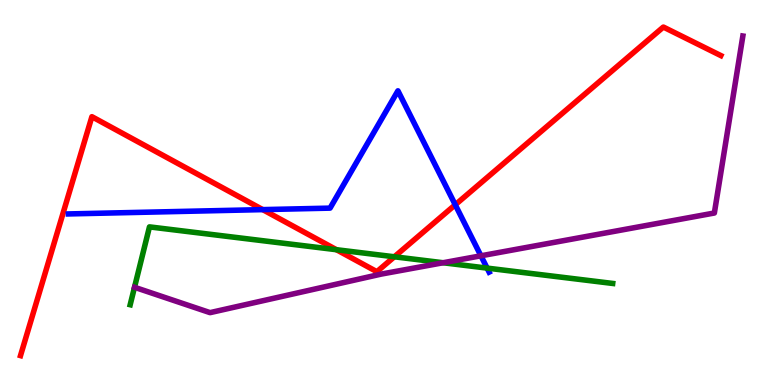[{'lines': ['blue', 'red'], 'intersections': [{'x': 3.39, 'y': 4.56}, {'x': 5.87, 'y': 4.68}]}, {'lines': ['green', 'red'], 'intersections': [{'x': 4.34, 'y': 3.51}, {'x': 5.09, 'y': 3.33}]}, {'lines': ['purple', 'red'], 'intersections': []}, {'lines': ['blue', 'green'], 'intersections': [{'x': 6.29, 'y': 3.04}]}, {'lines': ['blue', 'purple'], 'intersections': [{'x': 6.21, 'y': 3.36}]}, {'lines': ['green', 'purple'], 'intersections': [{'x': 5.72, 'y': 3.18}]}]